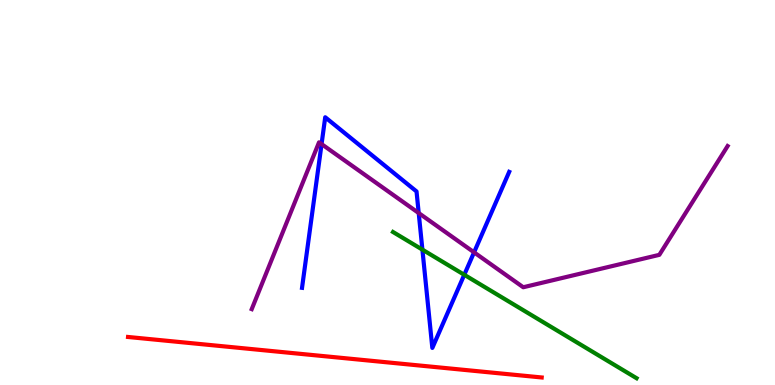[{'lines': ['blue', 'red'], 'intersections': []}, {'lines': ['green', 'red'], 'intersections': []}, {'lines': ['purple', 'red'], 'intersections': []}, {'lines': ['blue', 'green'], 'intersections': [{'x': 5.45, 'y': 3.52}, {'x': 5.99, 'y': 2.86}]}, {'lines': ['blue', 'purple'], 'intersections': [{'x': 4.15, 'y': 6.26}, {'x': 5.4, 'y': 4.47}, {'x': 6.12, 'y': 3.45}]}, {'lines': ['green', 'purple'], 'intersections': []}]